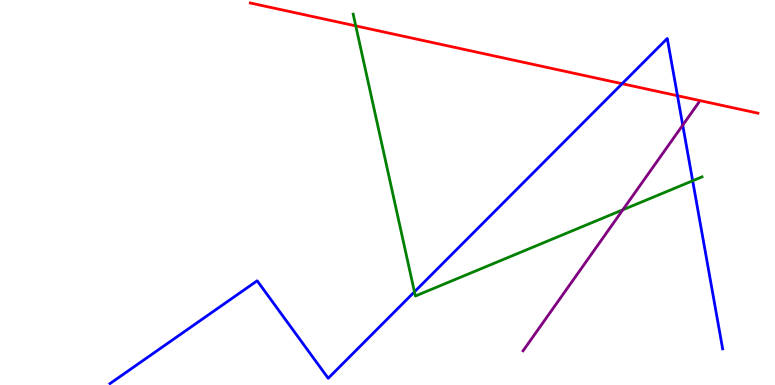[{'lines': ['blue', 'red'], 'intersections': [{'x': 8.03, 'y': 7.83}, {'x': 8.74, 'y': 7.51}]}, {'lines': ['green', 'red'], 'intersections': [{'x': 4.59, 'y': 9.33}]}, {'lines': ['purple', 'red'], 'intersections': []}, {'lines': ['blue', 'green'], 'intersections': [{'x': 5.35, 'y': 2.42}, {'x': 8.94, 'y': 5.3}]}, {'lines': ['blue', 'purple'], 'intersections': [{'x': 8.81, 'y': 6.75}]}, {'lines': ['green', 'purple'], 'intersections': [{'x': 8.04, 'y': 4.55}]}]